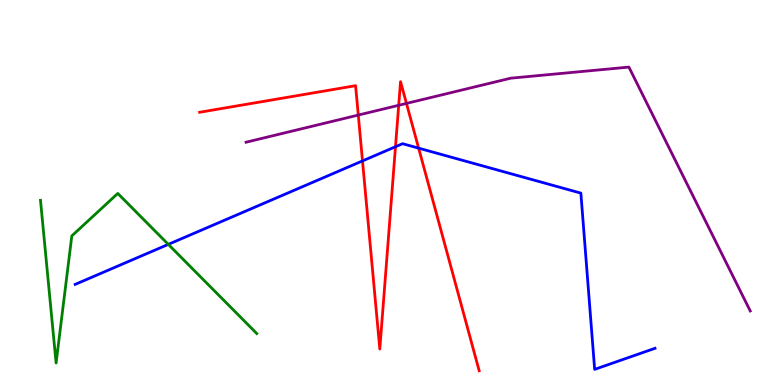[{'lines': ['blue', 'red'], 'intersections': [{'x': 4.68, 'y': 5.82}, {'x': 5.1, 'y': 6.19}, {'x': 5.4, 'y': 6.15}]}, {'lines': ['green', 'red'], 'intersections': []}, {'lines': ['purple', 'red'], 'intersections': [{'x': 4.62, 'y': 7.01}, {'x': 5.14, 'y': 7.27}, {'x': 5.24, 'y': 7.31}]}, {'lines': ['blue', 'green'], 'intersections': [{'x': 2.17, 'y': 3.65}]}, {'lines': ['blue', 'purple'], 'intersections': []}, {'lines': ['green', 'purple'], 'intersections': []}]